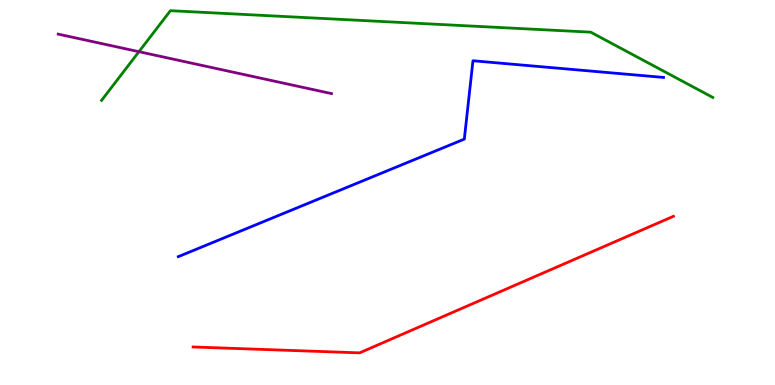[{'lines': ['blue', 'red'], 'intersections': []}, {'lines': ['green', 'red'], 'intersections': []}, {'lines': ['purple', 'red'], 'intersections': []}, {'lines': ['blue', 'green'], 'intersections': []}, {'lines': ['blue', 'purple'], 'intersections': []}, {'lines': ['green', 'purple'], 'intersections': [{'x': 1.79, 'y': 8.66}]}]